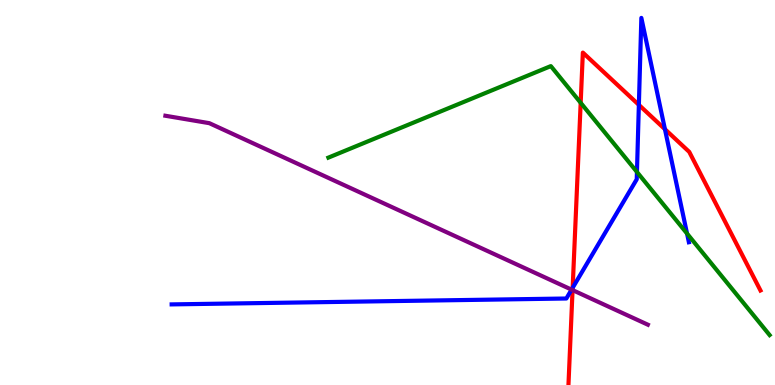[{'lines': ['blue', 'red'], 'intersections': [{'x': 7.39, 'y': 2.52}, {'x': 8.24, 'y': 7.28}, {'x': 8.58, 'y': 6.64}]}, {'lines': ['green', 'red'], 'intersections': [{'x': 7.49, 'y': 7.33}]}, {'lines': ['purple', 'red'], 'intersections': [{'x': 7.39, 'y': 2.47}]}, {'lines': ['blue', 'green'], 'intersections': [{'x': 8.22, 'y': 5.53}, {'x': 8.87, 'y': 3.93}]}, {'lines': ['blue', 'purple'], 'intersections': [{'x': 7.38, 'y': 2.48}]}, {'lines': ['green', 'purple'], 'intersections': []}]